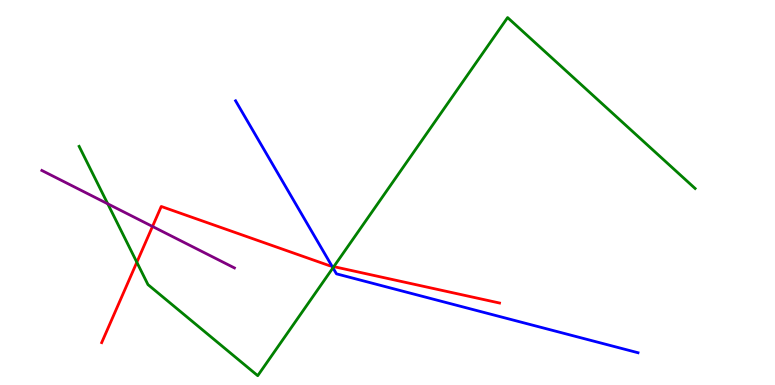[{'lines': ['blue', 'red'], 'intersections': [{'x': 4.28, 'y': 3.08}]}, {'lines': ['green', 'red'], 'intersections': [{'x': 1.77, 'y': 3.19}, {'x': 4.31, 'y': 3.07}]}, {'lines': ['purple', 'red'], 'intersections': [{'x': 1.97, 'y': 4.12}]}, {'lines': ['blue', 'green'], 'intersections': [{'x': 4.3, 'y': 3.04}]}, {'lines': ['blue', 'purple'], 'intersections': []}, {'lines': ['green', 'purple'], 'intersections': [{'x': 1.39, 'y': 4.71}]}]